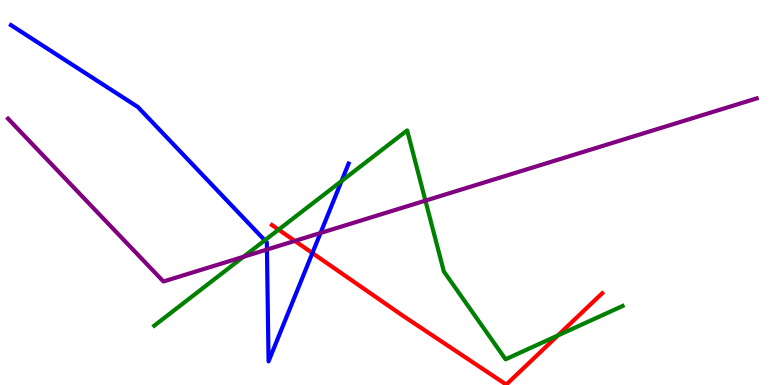[{'lines': ['blue', 'red'], 'intersections': [{'x': 4.03, 'y': 3.43}]}, {'lines': ['green', 'red'], 'intersections': [{'x': 3.59, 'y': 4.04}, {'x': 7.2, 'y': 1.29}]}, {'lines': ['purple', 'red'], 'intersections': [{'x': 3.8, 'y': 3.74}]}, {'lines': ['blue', 'green'], 'intersections': [{'x': 3.42, 'y': 3.76}, {'x': 4.41, 'y': 5.3}]}, {'lines': ['blue', 'purple'], 'intersections': [{'x': 3.44, 'y': 3.52}, {'x': 4.14, 'y': 3.95}]}, {'lines': ['green', 'purple'], 'intersections': [{'x': 3.14, 'y': 3.33}, {'x': 5.49, 'y': 4.79}]}]